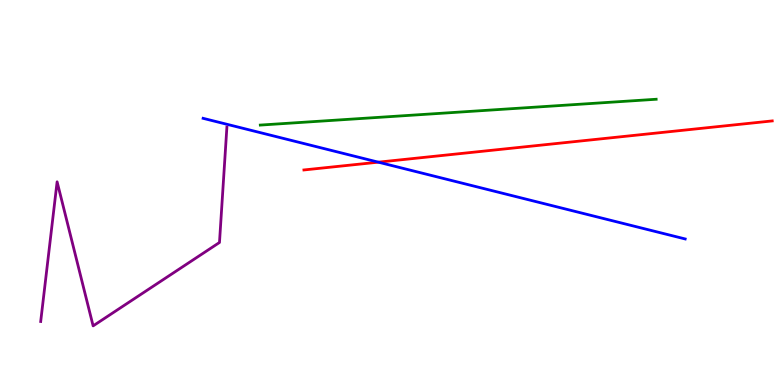[{'lines': ['blue', 'red'], 'intersections': [{'x': 4.88, 'y': 5.79}]}, {'lines': ['green', 'red'], 'intersections': []}, {'lines': ['purple', 'red'], 'intersections': []}, {'lines': ['blue', 'green'], 'intersections': []}, {'lines': ['blue', 'purple'], 'intersections': []}, {'lines': ['green', 'purple'], 'intersections': []}]